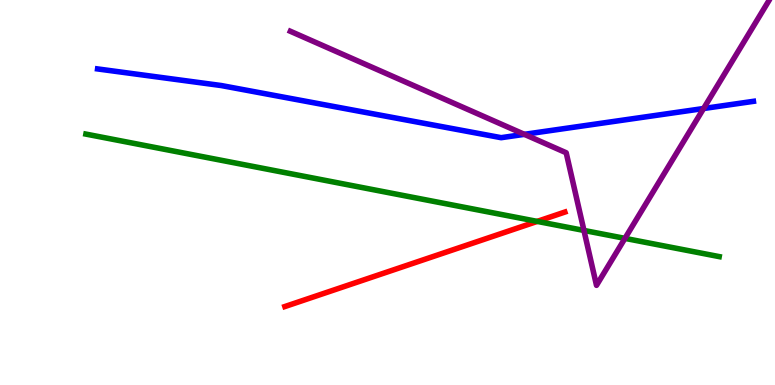[{'lines': ['blue', 'red'], 'intersections': []}, {'lines': ['green', 'red'], 'intersections': [{'x': 6.93, 'y': 4.25}]}, {'lines': ['purple', 'red'], 'intersections': []}, {'lines': ['blue', 'green'], 'intersections': []}, {'lines': ['blue', 'purple'], 'intersections': [{'x': 6.77, 'y': 6.51}, {'x': 9.08, 'y': 7.18}]}, {'lines': ['green', 'purple'], 'intersections': [{'x': 7.53, 'y': 4.01}, {'x': 8.06, 'y': 3.81}]}]